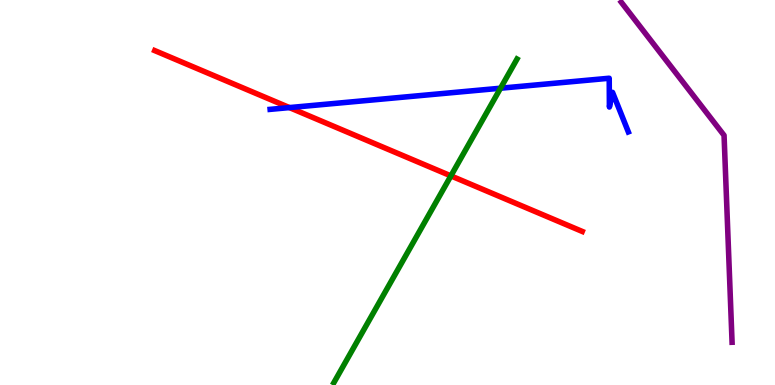[{'lines': ['blue', 'red'], 'intersections': [{'x': 3.73, 'y': 7.21}]}, {'lines': ['green', 'red'], 'intersections': [{'x': 5.82, 'y': 5.43}]}, {'lines': ['purple', 'red'], 'intersections': []}, {'lines': ['blue', 'green'], 'intersections': [{'x': 6.46, 'y': 7.71}]}, {'lines': ['blue', 'purple'], 'intersections': []}, {'lines': ['green', 'purple'], 'intersections': []}]